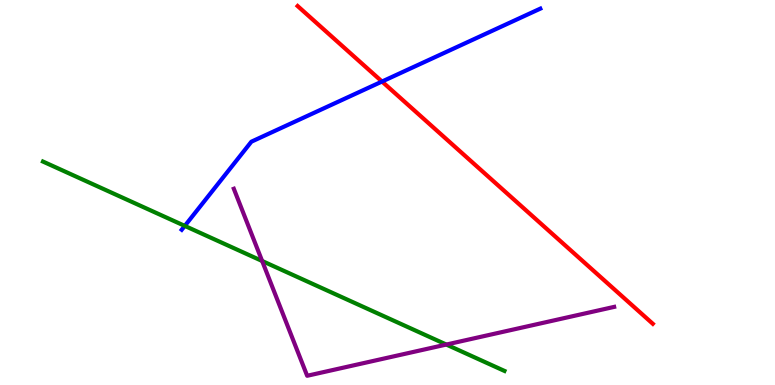[{'lines': ['blue', 'red'], 'intersections': [{'x': 4.93, 'y': 7.88}]}, {'lines': ['green', 'red'], 'intersections': []}, {'lines': ['purple', 'red'], 'intersections': []}, {'lines': ['blue', 'green'], 'intersections': [{'x': 2.38, 'y': 4.13}]}, {'lines': ['blue', 'purple'], 'intersections': []}, {'lines': ['green', 'purple'], 'intersections': [{'x': 3.38, 'y': 3.22}, {'x': 5.76, 'y': 1.05}]}]